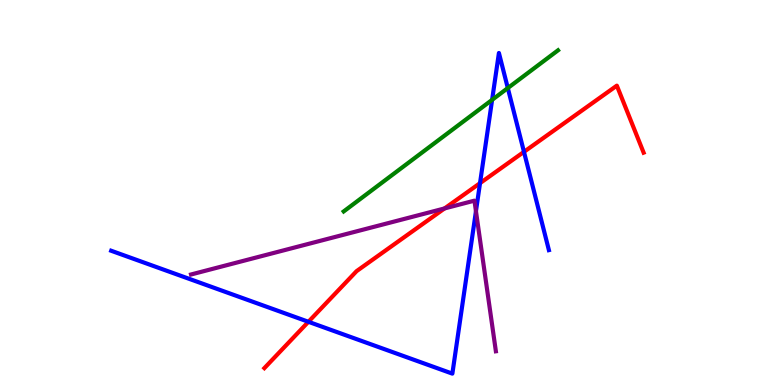[{'lines': ['blue', 'red'], 'intersections': [{'x': 3.98, 'y': 1.64}, {'x': 6.19, 'y': 5.24}, {'x': 6.76, 'y': 6.06}]}, {'lines': ['green', 'red'], 'intersections': []}, {'lines': ['purple', 'red'], 'intersections': [{'x': 5.74, 'y': 4.59}]}, {'lines': ['blue', 'green'], 'intersections': [{'x': 6.35, 'y': 7.41}, {'x': 6.55, 'y': 7.71}]}, {'lines': ['blue', 'purple'], 'intersections': [{'x': 6.14, 'y': 4.51}]}, {'lines': ['green', 'purple'], 'intersections': []}]